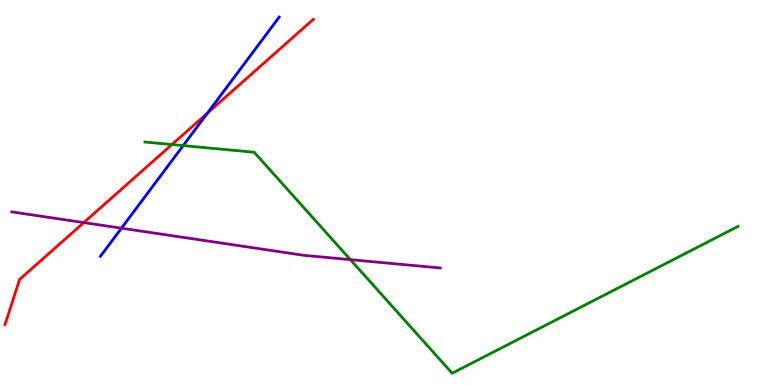[{'lines': ['blue', 'red'], 'intersections': [{'x': 2.68, 'y': 7.06}]}, {'lines': ['green', 'red'], 'intersections': [{'x': 2.22, 'y': 6.25}]}, {'lines': ['purple', 'red'], 'intersections': [{'x': 1.08, 'y': 4.22}]}, {'lines': ['blue', 'green'], 'intersections': [{'x': 2.36, 'y': 6.22}]}, {'lines': ['blue', 'purple'], 'intersections': [{'x': 1.57, 'y': 4.07}]}, {'lines': ['green', 'purple'], 'intersections': [{'x': 4.52, 'y': 3.26}]}]